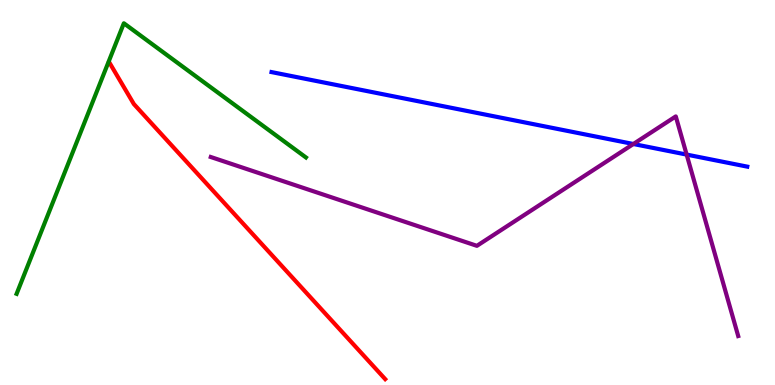[{'lines': ['blue', 'red'], 'intersections': []}, {'lines': ['green', 'red'], 'intersections': []}, {'lines': ['purple', 'red'], 'intersections': []}, {'lines': ['blue', 'green'], 'intersections': []}, {'lines': ['blue', 'purple'], 'intersections': [{'x': 8.17, 'y': 6.26}, {'x': 8.86, 'y': 5.98}]}, {'lines': ['green', 'purple'], 'intersections': []}]